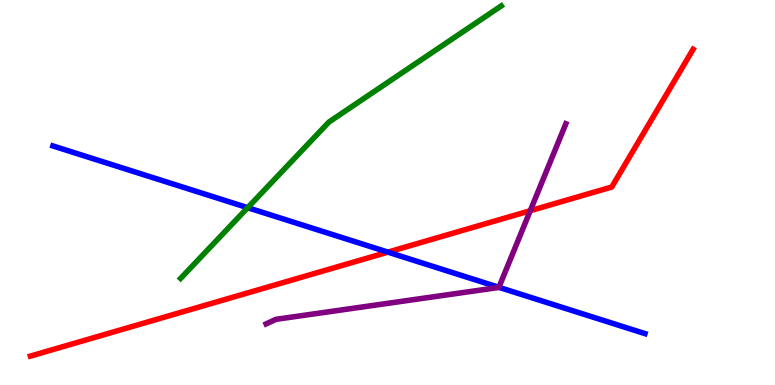[{'lines': ['blue', 'red'], 'intersections': [{'x': 5.01, 'y': 3.45}]}, {'lines': ['green', 'red'], 'intersections': []}, {'lines': ['purple', 'red'], 'intersections': [{'x': 6.84, 'y': 4.53}]}, {'lines': ['blue', 'green'], 'intersections': [{'x': 3.2, 'y': 4.61}]}, {'lines': ['blue', 'purple'], 'intersections': [{'x': 6.44, 'y': 2.54}]}, {'lines': ['green', 'purple'], 'intersections': []}]